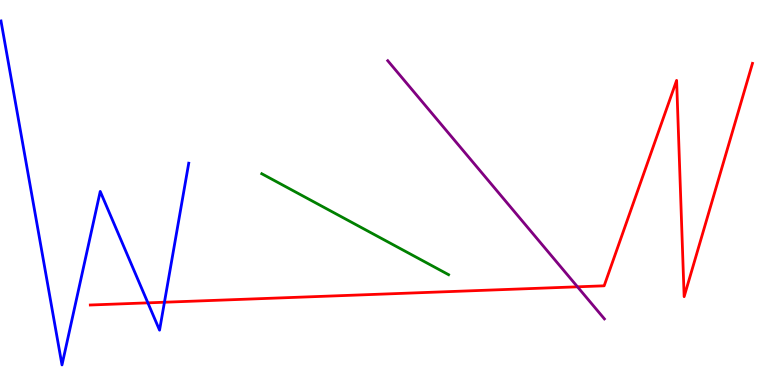[{'lines': ['blue', 'red'], 'intersections': [{'x': 1.91, 'y': 2.13}, {'x': 2.12, 'y': 2.15}]}, {'lines': ['green', 'red'], 'intersections': []}, {'lines': ['purple', 'red'], 'intersections': [{'x': 7.45, 'y': 2.55}]}, {'lines': ['blue', 'green'], 'intersections': []}, {'lines': ['blue', 'purple'], 'intersections': []}, {'lines': ['green', 'purple'], 'intersections': []}]